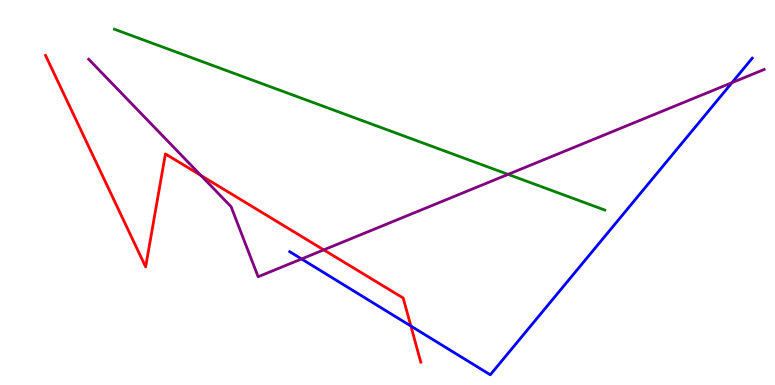[{'lines': ['blue', 'red'], 'intersections': [{'x': 5.3, 'y': 1.53}]}, {'lines': ['green', 'red'], 'intersections': []}, {'lines': ['purple', 'red'], 'intersections': [{'x': 2.59, 'y': 5.44}, {'x': 4.18, 'y': 3.51}]}, {'lines': ['blue', 'green'], 'intersections': []}, {'lines': ['blue', 'purple'], 'intersections': [{'x': 3.89, 'y': 3.27}, {'x': 9.45, 'y': 7.85}]}, {'lines': ['green', 'purple'], 'intersections': [{'x': 6.56, 'y': 5.47}]}]